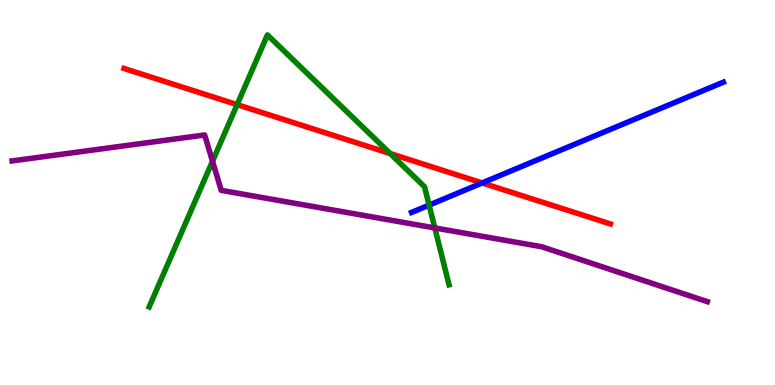[{'lines': ['blue', 'red'], 'intersections': [{'x': 6.22, 'y': 5.25}]}, {'lines': ['green', 'red'], 'intersections': [{'x': 3.06, 'y': 7.28}, {'x': 5.03, 'y': 6.01}]}, {'lines': ['purple', 'red'], 'intersections': []}, {'lines': ['blue', 'green'], 'intersections': [{'x': 5.54, 'y': 4.67}]}, {'lines': ['blue', 'purple'], 'intersections': []}, {'lines': ['green', 'purple'], 'intersections': [{'x': 2.74, 'y': 5.81}, {'x': 5.61, 'y': 4.08}]}]